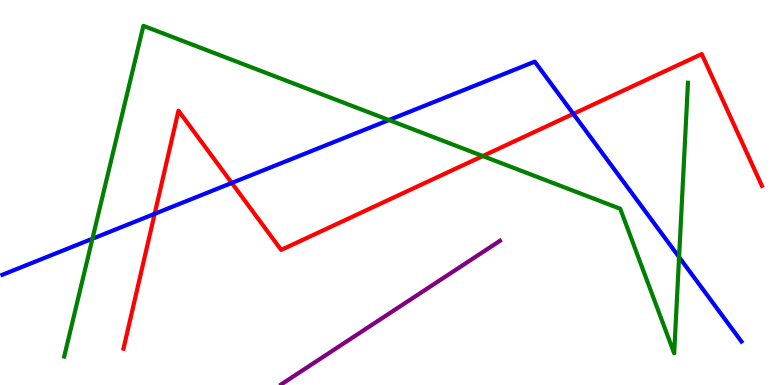[{'lines': ['blue', 'red'], 'intersections': [{'x': 2.0, 'y': 4.45}, {'x': 2.99, 'y': 5.25}, {'x': 7.4, 'y': 7.04}]}, {'lines': ['green', 'red'], 'intersections': [{'x': 6.23, 'y': 5.95}]}, {'lines': ['purple', 'red'], 'intersections': []}, {'lines': ['blue', 'green'], 'intersections': [{'x': 1.19, 'y': 3.8}, {'x': 5.02, 'y': 6.88}, {'x': 8.76, 'y': 3.32}]}, {'lines': ['blue', 'purple'], 'intersections': []}, {'lines': ['green', 'purple'], 'intersections': []}]